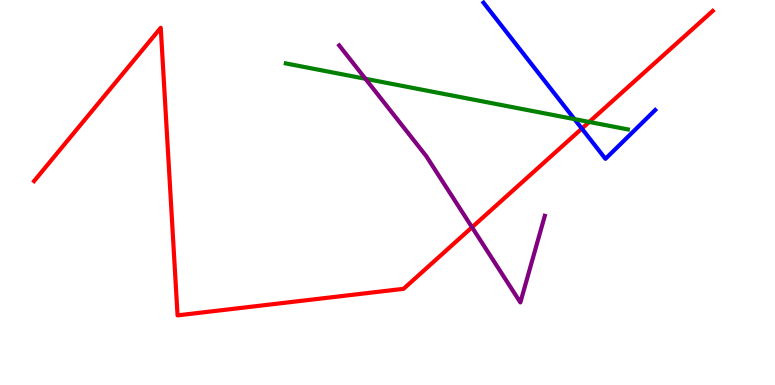[{'lines': ['blue', 'red'], 'intersections': [{'x': 7.51, 'y': 6.66}]}, {'lines': ['green', 'red'], 'intersections': [{'x': 7.6, 'y': 6.83}]}, {'lines': ['purple', 'red'], 'intersections': [{'x': 6.09, 'y': 4.1}]}, {'lines': ['blue', 'green'], 'intersections': [{'x': 7.41, 'y': 6.91}]}, {'lines': ['blue', 'purple'], 'intersections': []}, {'lines': ['green', 'purple'], 'intersections': [{'x': 4.72, 'y': 7.95}]}]